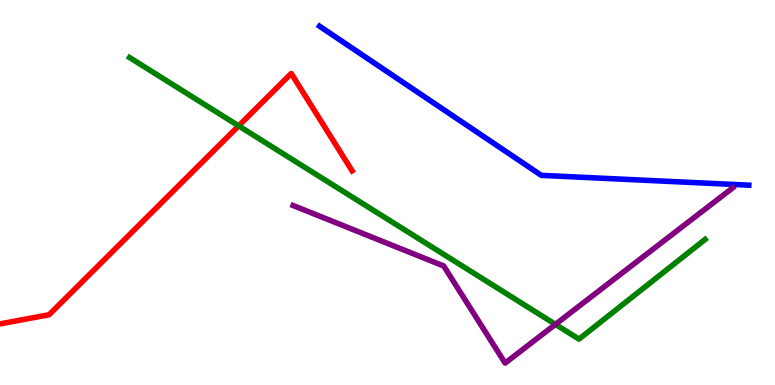[{'lines': ['blue', 'red'], 'intersections': []}, {'lines': ['green', 'red'], 'intersections': [{'x': 3.08, 'y': 6.73}]}, {'lines': ['purple', 'red'], 'intersections': []}, {'lines': ['blue', 'green'], 'intersections': []}, {'lines': ['blue', 'purple'], 'intersections': []}, {'lines': ['green', 'purple'], 'intersections': [{'x': 7.17, 'y': 1.58}]}]